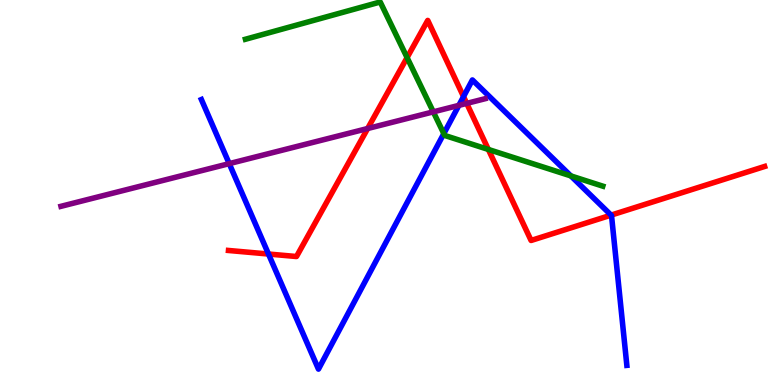[{'lines': ['blue', 'red'], 'intersections': [{'x': 3.46, 'y': 3.4}, {'x': 5.98, 'y': 7.49}, {'x': 7.89, 'y': 4.41}]}, {'lines': ['green', 'red'], 'intersections': [{'x': 5.25, 'y': 8.5}, {'x': 6.3, 'y': 6.12}]}, {'lines': ['purple', 'red'], 'intersections': [{'x': 4.74, 'y': 6.66}, {'x': 6.02, 'y': 7.31}]}, {'lines': ['blue', 'green'], 'intersections': [{'x': 5.73, 'y': 6.53}, {'x': 7.37, 'y': 5.43}]}, {'lines': ['blue', 'purple'], 'intersections': [{'x': 2.96, 'y': 5.75}, {'x': 5.92, 'y': 7.26}]}, {'lines': ['green', 'purple'], 'intersections': [{'x': 5.59, 'y': 7.09}]}]